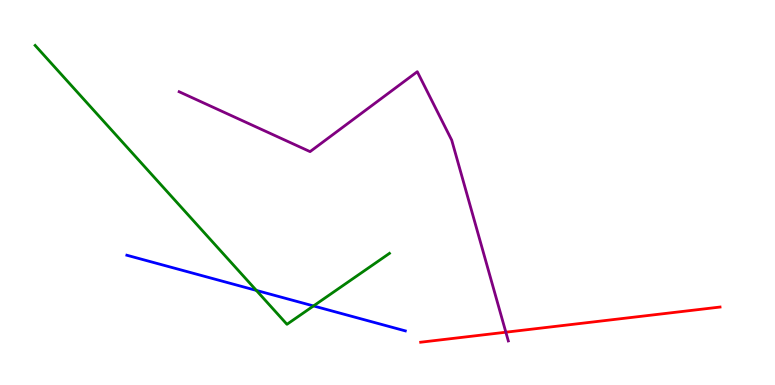[{'lines': ['blue', 'red'], 'intersections': []}, {'lines': ['green', 'red'], 'intersections': []}, {'lines': ['purple', 'red'], 'intersections': [{'x': 6.53, 'y': 1.37}]}, {'lines': ['blue', 'green'], 'intersections': [{'x': 3.31, 'y': 2.46}, {'x': 4.05, 'y': 2.05}]}, {'lines': ['blue', 'purple'], 'intersections': []}, {'lines': ['green', 'purple'], 'intersections': []}]